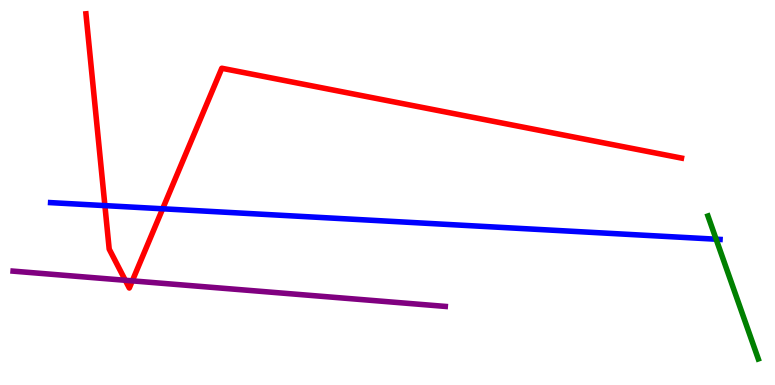[{'lines': ['blue', 'red'], 'intersections': [{'x': 1.35, 'y': 4.66}, {'x': 2.1, 'y': 4.58}]}, {'lines': ['green', 'red'], 'intersections': []}, {'lines': ['purple', 'red'], 'intersections': [{'x': 1.62, 'y': 2.72}, {'x': 1.71, 'y': 2.7}]}, {'lines': ['blue', 'green'], 'intersections': [{'x': 9.24, 'y': 3.79}]}, {'lines': ['blue', 'purple'], 'intersections': []}, {'lines': ['green', 'purple'], 'intersections': []}]